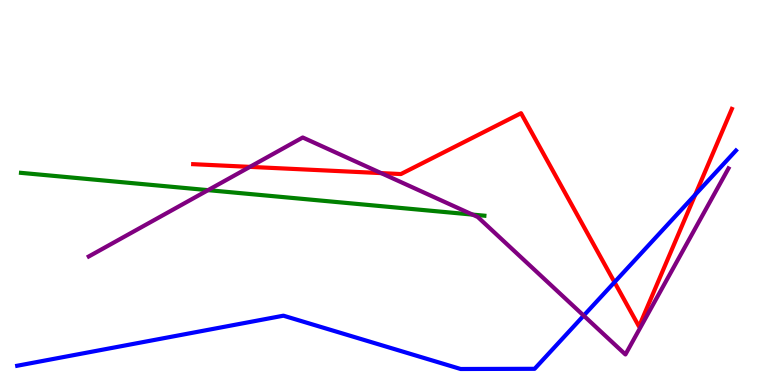[{'lines': ['blue', 'red'], 'intersections': [{'x': 7.93, 'y': 2.67}, {'x': 8.97, 'y': 4.94}]}, {'lines': ['green', 'red'], 'intersections': []}, {'lines': ['purple', 'red'], 'intersections': [{'x': 3.22, 'y': 5.67}, {'x': 4.92, 'y': 5.5}]}, {'lines': ['blue', 'green'], 'intersections': []}, {'lines': ['blue', 'purple'], 'intersections': [{'x': 7.53, 'y': 1.8}]}, {'lines': ['green', 'purple'], 'intersections': [{'x': 2.68, 'y': 5.06}, {'x': 6.1, 'y': 4.43}]}]